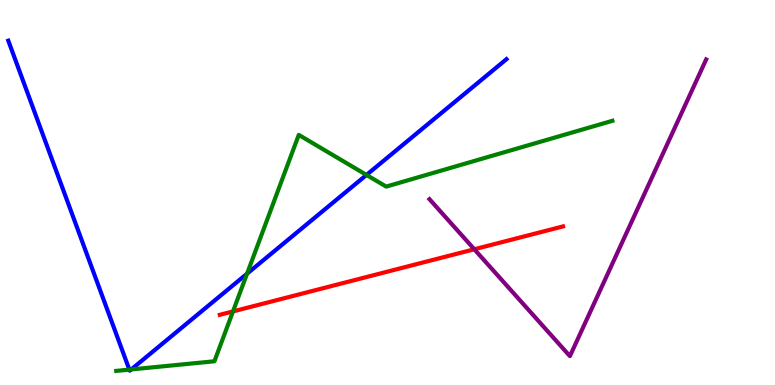[{'lines': ['blue', 'red'], 'intersections': []}, {'lines': ['green', 'red'], 'intersections': [{'x': 3.01, 'y': 1.91}]}, {'lines': ['purple', 'red'], 'intersections': [{'x': 6.12, 'y': 3.53}]}, {'lines': ['blue', 'green'], 'intersections': [{'x': 1.67, 'y': 0.4}, {'x': 1.69, 'y': 0.404}, {'x': 3.19, 'y': 2.89}, {'x': 4.73, 'y': 5.46}]}, {'lines': ['blue', 'purple'], 'intersections': []}, {'lines': ['green', 'purple'], 'intersections': []}]